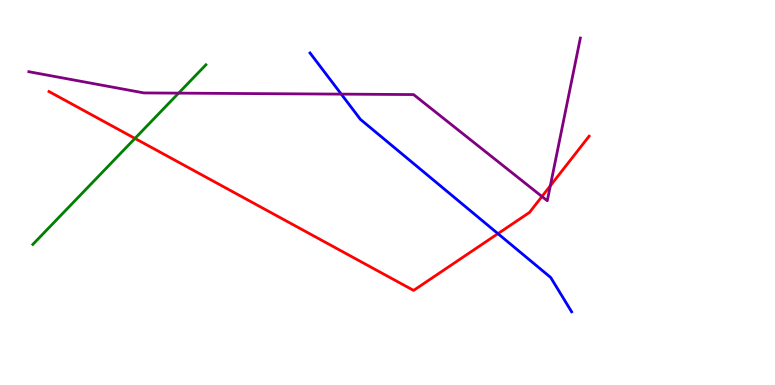[{'lines': ['blue', 'red'], 'intersections': [{'x': 6.43, 'y': 3.93}]}, {'lines': ['green', 'red'], 'intersections': [{'x': 1.74, 'y': 6.4}]}, {'lines': ['purple', 'red'], 'intersections': [{'x': 6.99, 'y': 4.9}, {'x': 7.1, 'y': 5.17}]}, {'lines': ['blue', 'green'], 'intersections': []}, {'lines': ['blue', 'purple'], 'intersections': [{'x': 4.4, 'y': 7.56}]}, {'lines': ['green', 'purple'], 'intersections': [{'x': 2.3, 'y': 7.58}]}]